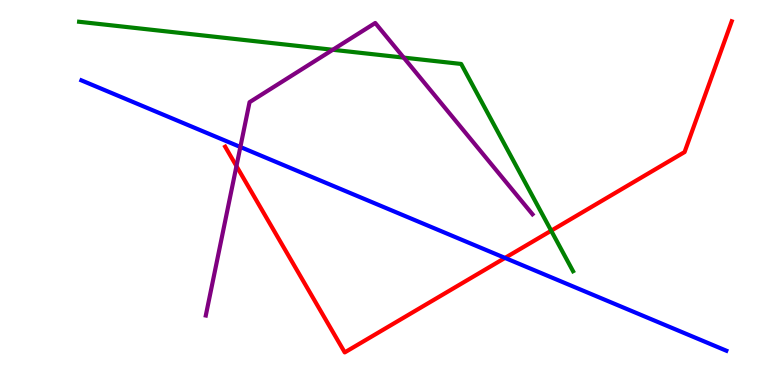[{'lines': ['blue', 'red'], 'intersections': [{'x': 6.52, 'y': 3.3}]}, {'lines': ['green', 'red'], 'intersections': [{'x': 7.11, 'y': 4.01}]}, {'lines': ['purple', 'red'], 'intersections': [{'x': 3.05, 'y': 5.69}]}, {'lines': ['blue', 'green'], 'intersections': []}, {'lines': ['blue', 'purple'], 'intersections': [{'x': 3.1, 'y': 6.18}]}, {'lines': ['green', 'purple'], 'intersections': [{'x': 4.29, 'y': 8.71}, {'x': 5.21, 'y': 8.5}]}]